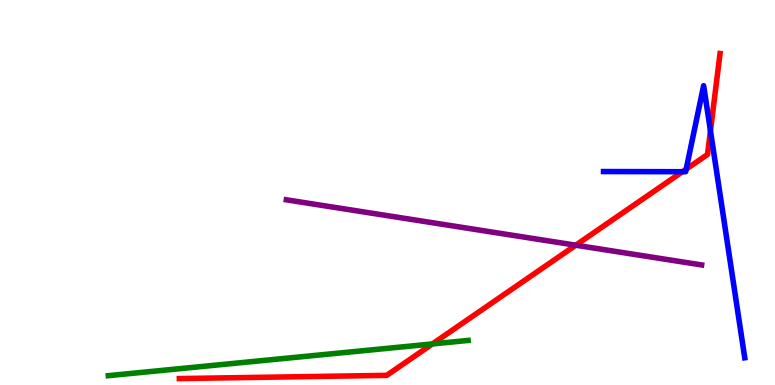[{'lines': ['blue', 'red'], 'intersections': [{'x': 8.81, 'y': 5.54}, {'x': 8.85, 'y': 5.61}, {'x': 9.17, 'y': 6.6}]}, {'lines': ['green', 'red'], 'intersections': [{'x': 5.58, 'y': 1.07}]}, {'lines': ['purple', 'red'], 'intersections': [{'x': 7.43, 'y': 3.63}]}, {'lines': ['blue', 'green'], 'intersections': []}, {'lines': ['blue', 'purple'], 'intersections': []}, {'lines': ['green', 'purple'], 'intersections': []}]